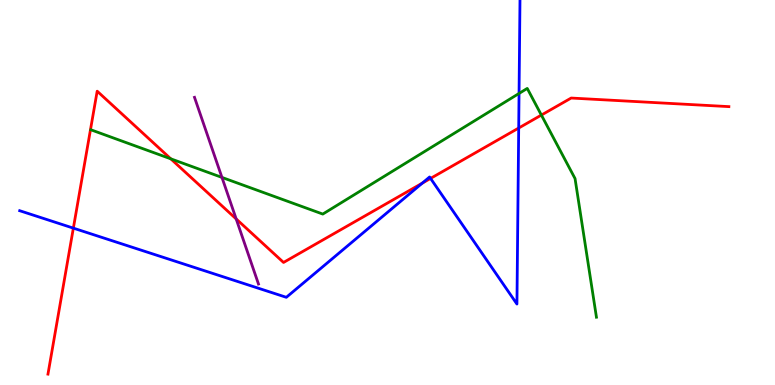[{'lines': ['blue', 'red'], 'intersections': [{'x': 0.947, 'y': 4.07}, {'x': 5.45, 'y': 5.24}, {'x': 5.56, 'y': 5.37}, {'x': 6.69, 'y': 6.67}]}, {'lines': ['green', 'red'], 'intersections': [{'x': 2.2, 'y': 5.87}, {'x': 6.99, 'y': 7.01}]}, {'lines': ['purple', 'red'], 'intersections': [{'x': 3.05, 'y': 4.31}]}, {'lines': ['blue', 'green'], 'intersections': [{'x': 6.7, 'y': 7.57}]}, {'lines': ['blue', 'purple'], 'intersections': []}, {'lines': ['green', 'purple'], 'intersections': [{'x': 2.86, 'y': 5.39}]}]